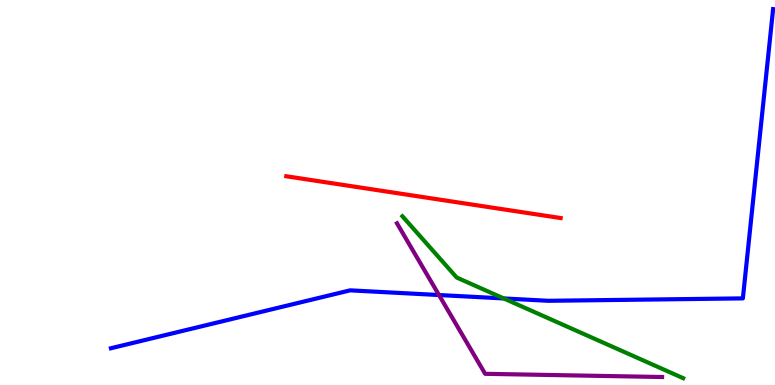[{'lines': ['blue', 'red'], 'intersections': []}, {'lines': ['green', 'red'], 'intersections': []}, {'lines': ['purple', 'red'], 'intersections': []}, {'lines': ['blue', 'green'], 'intersections': [{'x': 6.5, 'y': 2.25}]}, {'lines': ['blue', 'purple'], 'intersections': [{'x': 5.66, 'y': 2.34}]}, {'lines': ['green', 'purple'], 'intersections': []}]